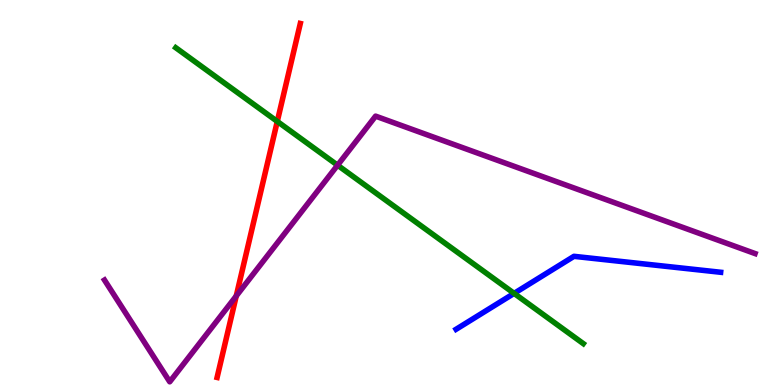[{'lines': ['blue', 'red'], 'intersections': []}, {'lines': ['green', 'red'], 'intersections': [{'x': 3.58, 'y': 6.85}]}, {'lines': ['purple', 'red'], 'intersections': [{'x': 3.05, 'y': 2.31}]}, {'lines': ['blue', 'green'], 'intersections': [{'x': 6.63, 'y': 2.38}]}, {'lines': ['blue', 'purple'], 'intersections': []}, {'lines': ['green', 'purple'], 'intersections': [{'x': 4.36, 'y': 5.71}]}]